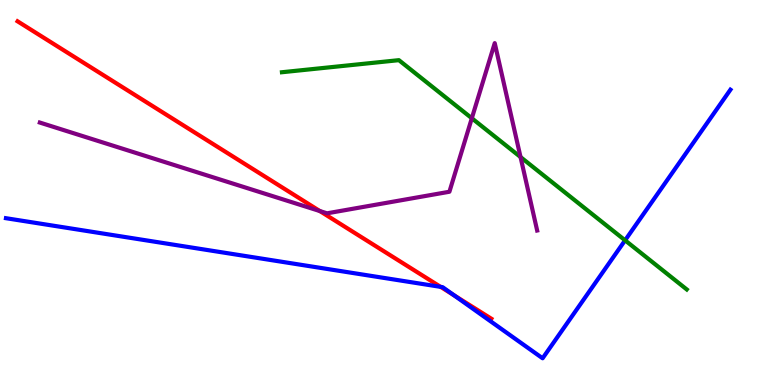[{'lines': ['blue', 'red'], 'intersections': [{'x': 5.69, 'y': 2.55}, {'x': 5.86, 'y': 2.33}]}, {'lines': ['green', 'red'], 'intersections': []}, {'lines': ['purple', 'red'], 'intersections': [{'x': 4.13, 'y': 4.52}]}, {'lines': ['blue', 'green'], 'intersections': [{'x': 8.07, 'y': 3.76}]}, {'lines': ['blue', 'purple'], 'intersections': []}, {'lines': ['green', 'purple'], 'intersections': [{'x': 6.09, 'y': 6.93}, {'x': 6.72, 'y': 5.92}]}]